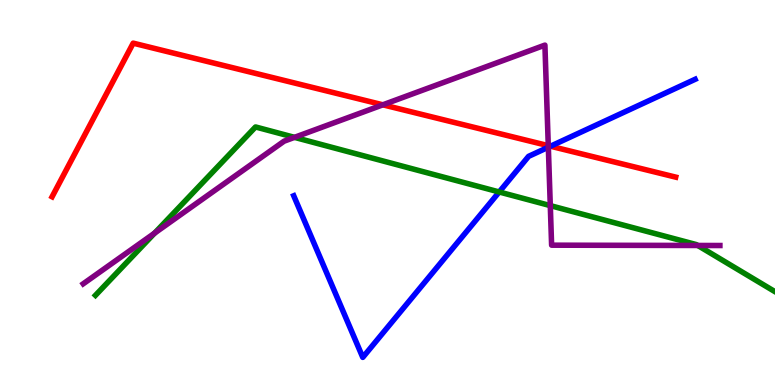[{'lines': ['blue', 'red'], 'intersections': [{'x': 7.1, 'y': 6.2}]}, {'lines': ['green', 'red'], 'intersections': []}, {'lines': ['purple', 'red'], 'intersections': [{'x': 4.94, 'y': 7.28}, {'x': 7.07, 'y': 6.22}]}, {'lines': ['blue', 'green'], 'intersections': [{'x': 6.44, 'y': 5.01}]}, {'lines': ['blue', 'purple'], 'intersections': [{'x': 7.08, 'y': 6.18}]}, {'lines': ['green', 'purple'], 'intersections': [{'x': 1.99, 'y': 3.95}, {'x': 3.8, 'y': 6.43}, {'x': 7.1, 'y': 4.66}, {'x': 9.0, 'y': 3.62}]}]